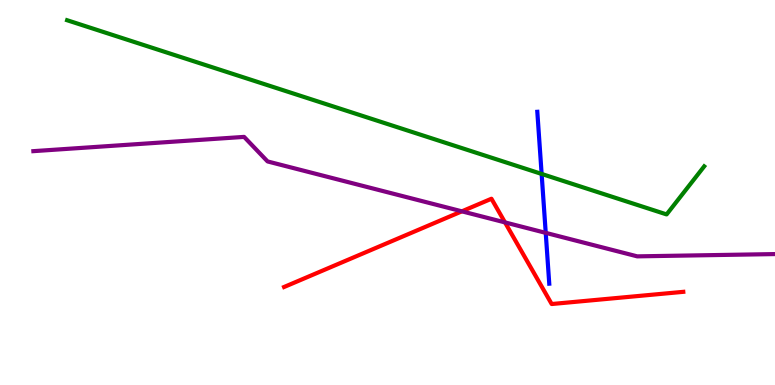[{'lines': ['blue', 'red'], 'intersections': []}, {'lines': ['green', 'red'], 'intersections': []}, {'lines': ['purple', 'red'], 'intersections': [{'x': 5.96, 'y': 4.51}, {'x': 6.52, 'y': 4.22}]}, {'lines': ['blue', 'green'], 'intersections': [{'x': 6.99, 'y': 5.48}]}, {'lines': ['blue', 'purple'], 'intersections': [{'x': 7.04, 'y': 3.95}]}, {'lines': ['green', 'purple'], 'intersections': []}]